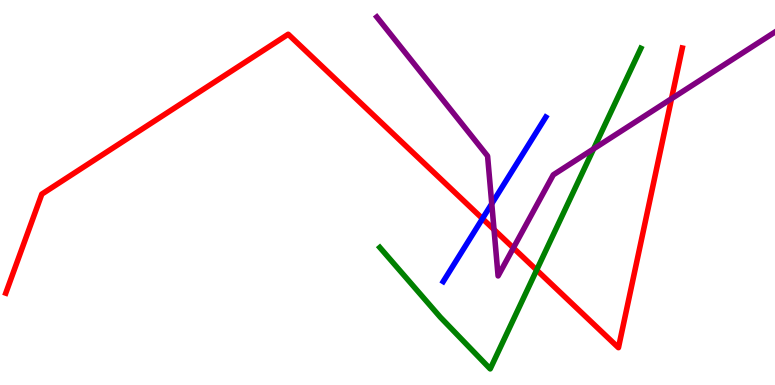[{'lines': ['blue', 'red'], 'intersections': [{'x': 6.23, 'y': 4.32}]}, {'lines': ['green', 'red'], 'intersections': [{'x': 6.92, 'y': 2.99}]}, {'lines': ['purple', 'red'], 'intersections': [{'x': 6.37, 'y': 4.04}, {'x': 6.62, 'y': 3.56}, {'x': 8.66, 'y': 7.44}]}, {'lines': ['blue', 'green'], 'intersections': []}, {'lines': ['blue', 'purple'], 'intersections': [{'x': 6.35, 'y': 4.71}]}, {'lines': ['green', 'purple'], 'intersections': [{'x': 7.66, 'y': 6.13}]}]